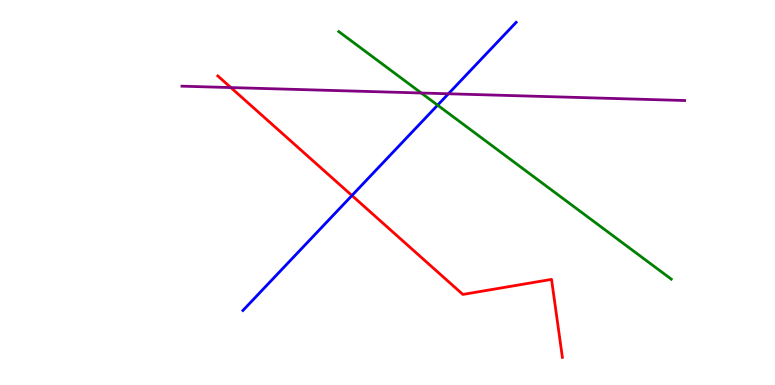[{'lines': ['blue', 'red'], 'intersections': [{'x': 4.54, 'y': 4.92}]}, {'lines': ['green', 'red'], 'intersections': []}, {'lines': ['purple', 'red'], 'intersections': [{'x': 2.98, 'y': 7.73}]}, {'lines': ['blue', 'green'], 'intersections': [{'x': 5.65, 'y': 7.27}]}, {'lines': ['blue', 'purple'], 'intersections': [{'x': 5.79, 'y': 7.56}]}, {'lines': ['green', 'purple'], 'intersections': [{'x': 5.44, 'y': 7.58}]}]